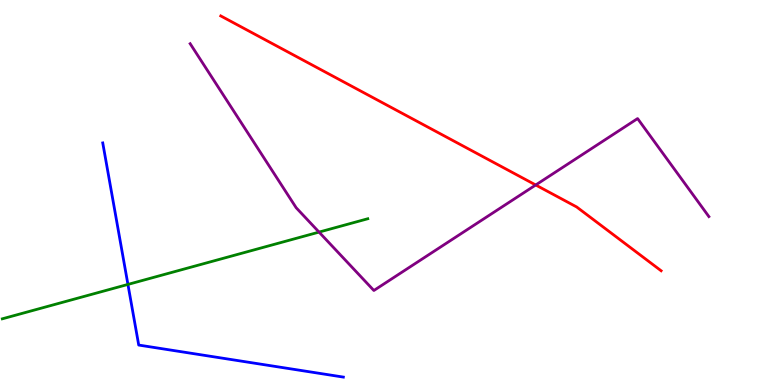[{'lines': ['blue', 'red'], 'intersections': []}, {'lines': ['green', 'red'], 'intersections': []}, {'lines': ['purple', 'red'], 'intersections': [{'x': 6.91, 'y': 5.2}]}, {'lines': ['blue', 'green'], 'intersections': [{'x': 1.65, 'y': 2.61}]}, {'lines': ['blue', 'purple'], 'intersections': []}, {'lines': ['green', 'purple'], 'intersections': [{'x': 4.12, 'y': 3.97}]}]